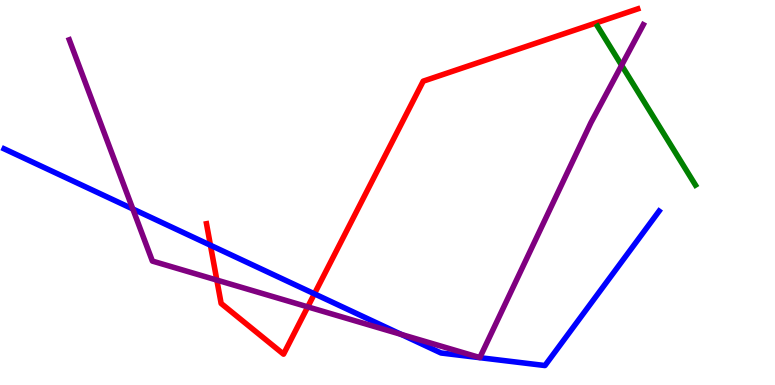[{'lines': ['blue', 'red'], 'intersections': [{'x': 2.72, 'y': 3.63}, {'x': 4.06, 'y': 2.37}]}, {'lines': ['green', 'red'], 'intersections': []}, {'lines': ['purple', 'red'], 'intersections': [{'x': 2.8, 'y': 2.73}, {'x': 3.97, 'y': 2.03}]}, {'lines': ['blue', 'green'], 'intersections': []}, {'lines': ['blue', 'purple'], 'intersections': [{'x': 1.71, 'y': 4.57}, {'x': 5.18, 'y': 1.31}]}, {'lines': ['green', 'purple'], 'intersections': [{'x': 8.02, 'y': 8.3}]}]